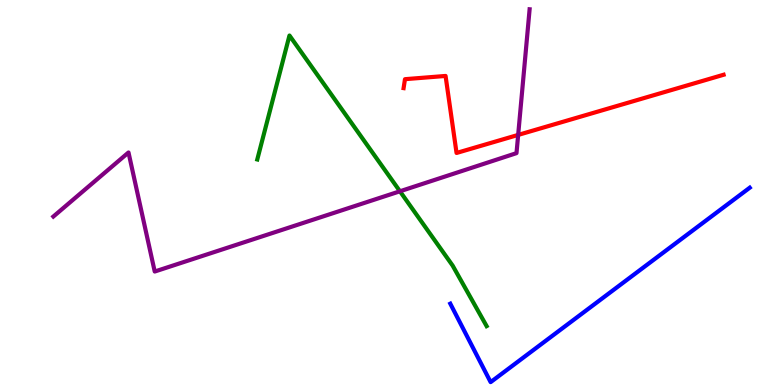[{'lines': ['blue', 'red'], 'intersections': []}, {'lines': ['green', 'red'], 'intersections': []}, {'lines': ['purple', 'red'], 'intersections': [{'x': 6.69, 'y': 6.5}]}, {'lines': ['blue', 'green'], 'intersections': []}, {'lines': ['blue', 'purple'], 'intersections': []}, {'lines': ['green', 'purple'], 'intersections': [{'x': 5.16, 'y': 5.03}]}]